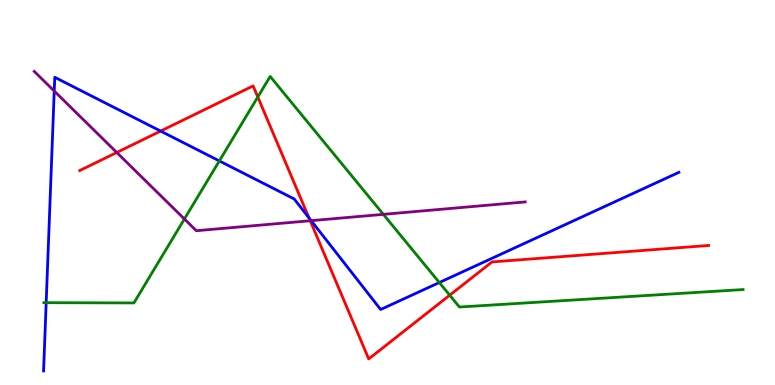[{'lines': ['blue', 'red'], 'intersections': [{'x': 2.07, 'y': 6.6}, {'x': 3.99, 'y': 4.34}]}, {'lines': ['green', 'red'], 'intersections': [{'x': 3.33, 'y': 7.48}, {'x': 5.8, 'y': 2.33}]}, {'lines': ['purple', 'red'], 'intersections': [{'x': 1.51, 'y': 6.04}, {'x': 4.0, 'y': 4.27}]}, {'lines': ['blue', 'green'], 'intersections': [{'x': 0.596, 'y': 2.14}, {'x': 2.83, 'y': 5.82}, {'x': 5.67, 'y': 2.66}]}, {'lines': ['blue', 'purple'], 'intersections': [{'x': 0.7, 'y': 7.64}, {'x': 4.01, 'y': 4.27}]}, {'lines': ['green', 'purple'], 'intersections': [{'x': 2.38, 'y': 4.31}, {'x': 4.95, 'y': 4.43}]}]